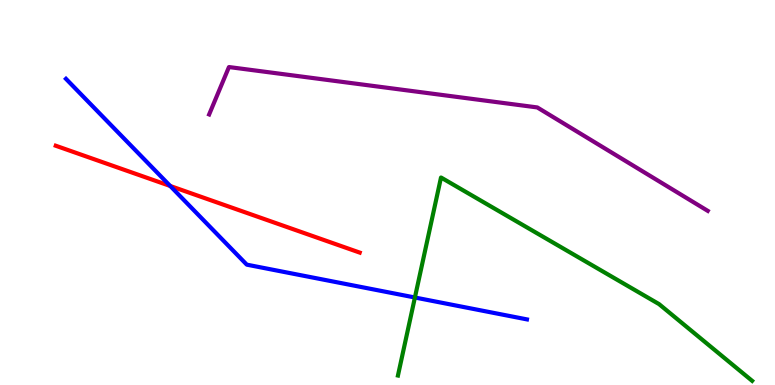[{'lines': ['blue', 'red'], 'intersections': [{'x': 2.2, 'y': 5.17}]}, {'lines': ['green', 'red'], 'intersections': []}, {'lines': ['purple', 'red'], 'intersections': []}, {'lines': ['blue', 'green'], 'intersections': [{'x': 5.35, 'y': 2.27}]}, {'lines': ['blue', 'purple'], 'intersections': []}, {'lines': ['green', 'purple'], 'intersections': []}]